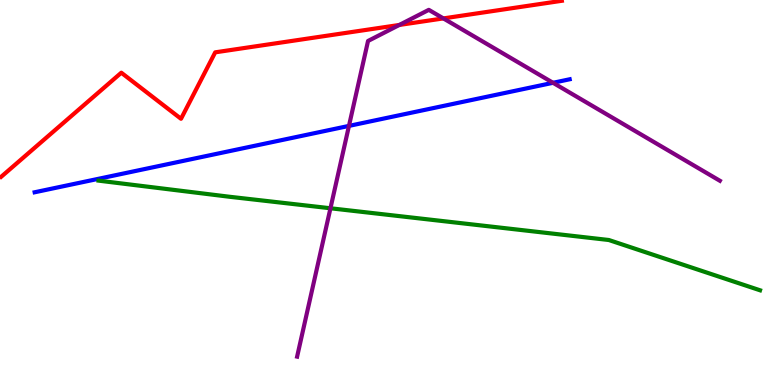[{'lines': ['blue', 'red'], 'intersections': []}, {'lines': ['green', 'red'], 'intersections': []}, {'lines': ['purple', 'red'], 'intersections': [{'x': 5.15, 'y': 9.35}, {'x': 5.72, 'y': 9.52}]}, {'lines': ['blue', 'green'], 'intersections': []}, {'lines': ['blue', 'purple'], 'intersections': [{'x': 4.5, 'y': 6.73}, {'x': 7.14, 'y': 7.85}]}, {'lines': ['green', 'purple'], 'intersections': [{'x': 4.26, 'y': 4.59}]}]